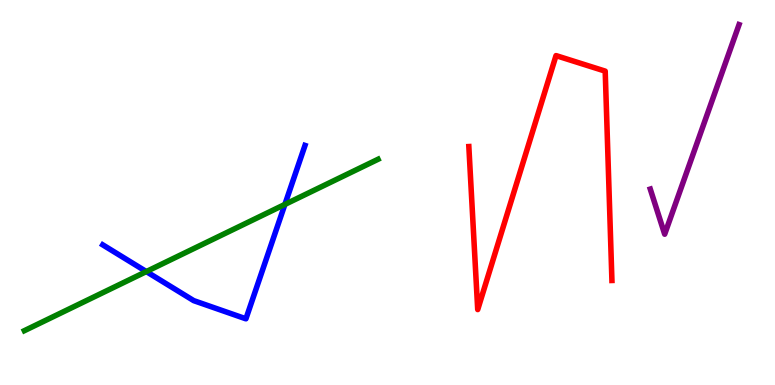[{'lines': ['blue', 'red'], 'intersections': []}, {'lines': ['green', 'red'], 'intersections': []}, {'lines': ['purple', 'red'], 'intersections': []}, {'lines': ['blue', 'green'], 'intersections': [{'x': 1.89, 'y': 2.95}, {'x': 3.68, 'y': 4.69}]}, {'lines': ['blue', 'purple'], 'intersections': []}, {'lines': ['green', 'purple'], 'intersections': []}]